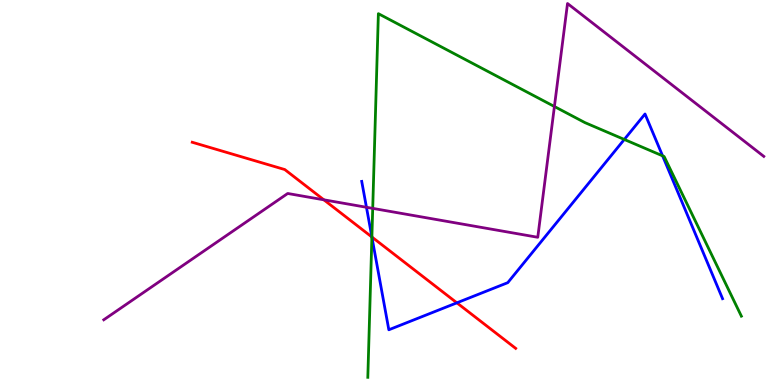[{'lines': ['blue', 'red'], 'intersections': [{'x': 4.8, 'y': 3.84}, {'x': 5.9, 'y': 2.13}]}, {'lines': ['green', 'red'], 'intersections': [{'x': 4.8, 'y': 3.84}]}, {'lines': ['purple', 'red'], 'intersections': [{'x': 4.18, 'y': 4.81}]}, {'lines': ['blue', 'green'], 'intersections': [{'x': 4.8, 'y': 3.84}, {'x': 8.06, 'y': 6.38}, {'x': 8.55, 'y': 5.95}]}, {'lines': ['blue', 'purple'], 'intersections': [{'x': 4.73, 'y': 4.62}]}, {'lines': ['green', 'purple'], 'intersections': [{'x': 4.81, 'y': 4.59}, {'x': 7.15, 'y': 7.23}]}]